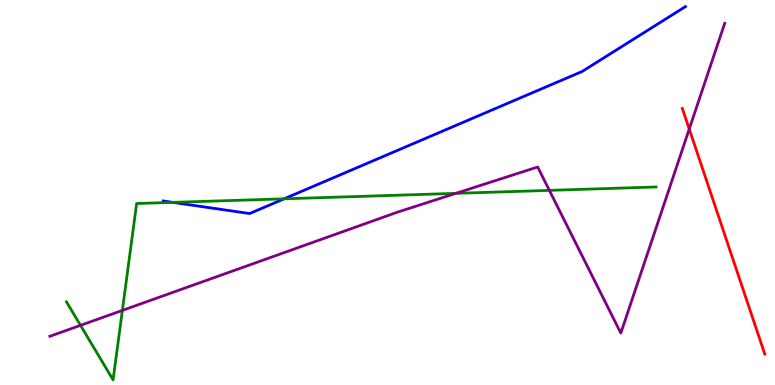[{'lines': ['blue', 'red'], 'intersections': []}, {'lines': ['green', 'red'], 'intersections': []}, {'lines': ['purple', 'red'], 'intersections': [{'x': 8.89, 'y': 6.65}]}, {'lines': ['blue', 'green'], 'intersections': [{'x': 2.23, 'y': 4.74}, {'x': 3.67, 'y': 4.84}]}, {'lines': ['blue', 'purple'], 'intersections': []}, {'lines': ['green', 'purple'], 'intersections': [{'x': 1.04, 'y': 1.55}, {'x': 1.58, 'y': 1.94}, {'x': 5.88, 'y': 4.98}, {'x': 7.09, 'y': 5.06}]}]